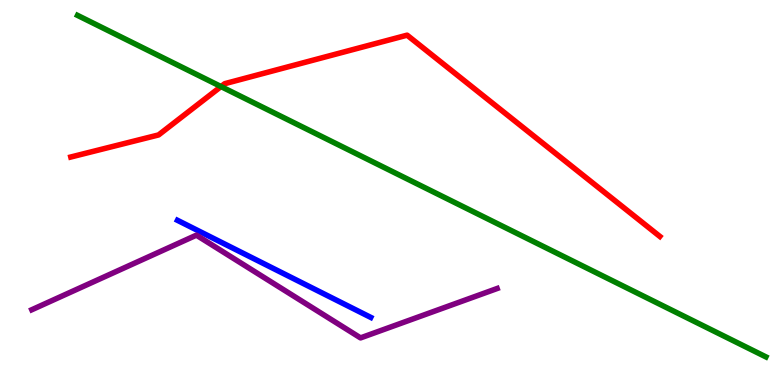[{'lines': ['blue', 'red'], 'intersections': []}, {'lines': ['green', 'red'], 'intersections': [{'x': 2.85, 'y': 7.75}]}, {'lines': ['purple', 'red'], 'intersections': []}, {'lines': ['blue', 'green'], 'intersections': []}, {'lines': ['blue', 'purple'], 'intersections': []}, {'lines': ['green', 'purple'], 'intersections': []}]